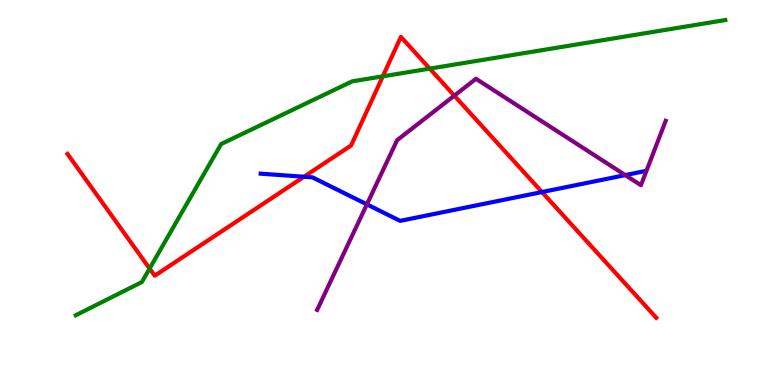[{'lines': ['blue', 'red'], 'intersections': [{'x': 3.92, 'y': 5.41}, {'x': 6.99, 'y': 5.01}]}, {'lines': ['green', 'red'], 'intersections': [{'x': 1.93, 'y': 3.02}, {'x': 4.94, 'y': 8.02}, {'x': 5.55, 'y': 8.22}]}, {'lines': ['purple', 'red'], 'intersections': [{'x': 5.86, 'y': 7.52}]}, {'lines': ['blue', 'green'], 'intersections': []}, {'lines': ['blue', 'purple'], 'intersections': [{'x': 4.73, 'y': 4.69}, {'x': 8.07, 'y': 5.45}]}, {'lines': ['green', 'purple'], 'intersections': []}]